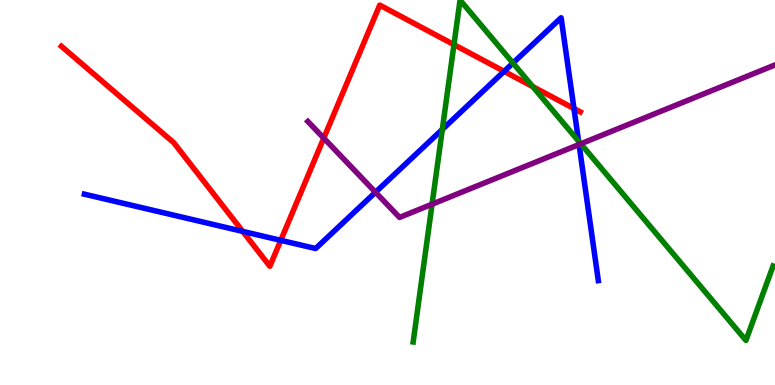[{'lines': ['blue', 'red'], 'intersections': [{'x': 3.13, 'y': 3.99}, {'x': 3.62, 'y': 3.76}, {'x': 6.5, 'y': 8.15}, {'x': 7.41, 'y': 7.18}]}, {'lines': ['green', 'red'], 'intersections': [{'x': 5.86, 'y': 8.84}, {'x': 6.87, 'y': 7.75}]}, {'lines': ['purple', 'red'], 'intersections': [{'x': 4.18, 'y': 6.41}]}, {'lines': ['blue', 'green'], 'intersections': [{'x': 5.71, 'y': 6.64}, {'x': 6.62, 'y': 8.36}, {'x': 7.47, 'y': 6.33}]}, {'lines': ['blue', 'purple'], 'intersections': [{'x': 4.85, 'y': 5.01}, {'x': 7.47, 'y': 6.25}]}, {'lines': ['green', 'purple'], 'intersections': [{'x': 5.58, 'y': 4.7}, {'x': 7.49, 'y': 6.26}]}]